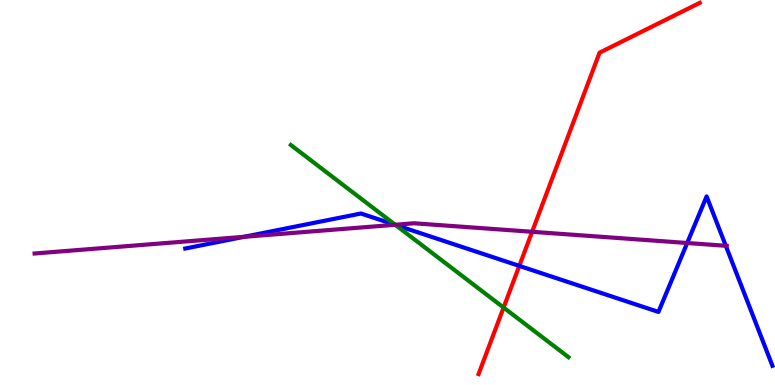[{'lines': ['blue', 'red'], 'intersections': [{'x': 6.7, 'y': 3.09}]}, {'lines': ['green', 'red'], 'intersections': [{'x': 6.5, 'y': 2.01}]}, {'lines': ['purple', 'red'], 'intersections': [{'x': 6.87, 'y': 3.98}]}, {'lines': ['blue', 'green'], 'intersections': [{'x': 5.1, 'y': 4.16}]}, {'lines': ['blue', 'purple'], 'intersections': [{'x': 3.15, 'y': 3.85}, {'x': 5.1, 'y': 4.16}, {'x': 8.87, 'y': 3.69}, {'x': 9.37, 'y': 3.62}]}, {'lines': ['green', 'purple'], 'intersections': [{'x': 5.1, 'y': 4.16}]}]